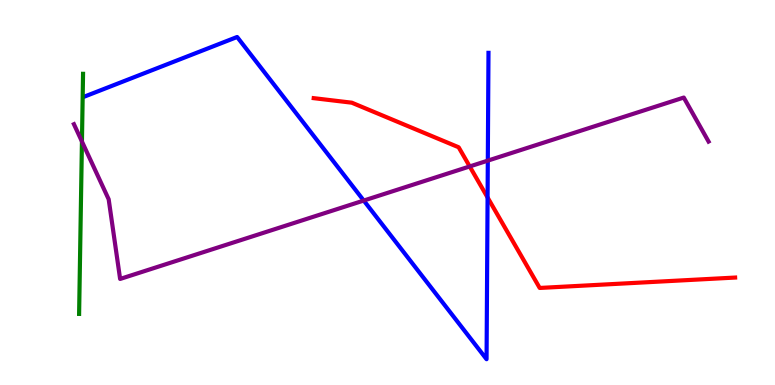[{'lines': ['blue', 'red'], 'intersections': [{'x': 6.29, 'y': 4.87}]}, {'lines': ['green', 'red'], 'intersections': []}, {'lines': ['purple', 'red'], 'intersections': [{'x': 6.06, 'y': 5.68}]}, {'lines': ['blue', 'green'], 'intersections': []}, {'lines': ['blue', 'purple'], 'intersections': [{'x': 4.69, 'y': 4.79}, {'x': 6.29, 'y': 5.83}]}, {'lines': ['green', 'purple'], 'intersections': [{'x': 1.06, 'y': 6.32}]}]